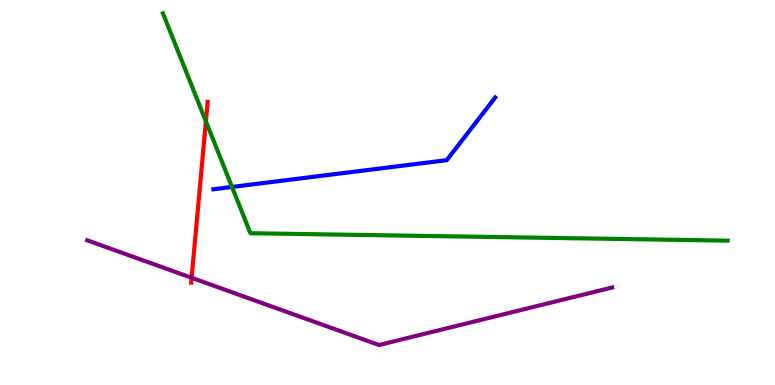[{'lines': ['blue', 'red'], 'intersections': []}, {'lines': ['green', 'red'], 'intersections': [{'x': 2.66, 'y': 6.85}]}, {'lines': ['purple', 'red'], 'intersections': [{'x': 2.47, 'y': 2.78}]}, {'lines': ['blue', 'green'], 'intersections': [{'x': 2.99, 'y': 5.14}]}, {'lines': ['blue', 'purple'], 'intersections': []}, {'lines': ['green', 'purple'], 'intersections': []}]